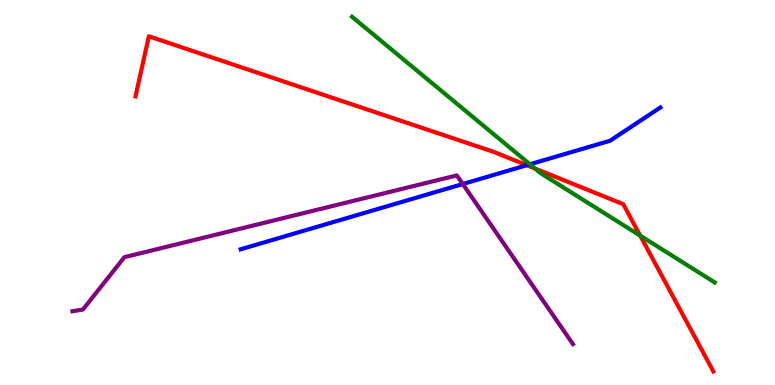[{'lines': ['blue', 'red'], 'intersections': [{'x': 6.8, 'y': 5.71}]}, {'lines': ['green', 'red'], 'intersections': [{'x': 6.9, 'y': 5.62}, {'x': 8.26, 'y': 3.88}]}, {'lines': ['purple', 'red'], 'intersections': []}, {'lines': ['blue', 'green'], 'intersections': [{'x': 6.84, 'y': 5.73}]}, {'lines': ['blue', 'purple'], 'intersections': [{'x': 5.97, 'y': 5.22}]}, {'lines': ['green', 'purple'], 'intersections': []}]